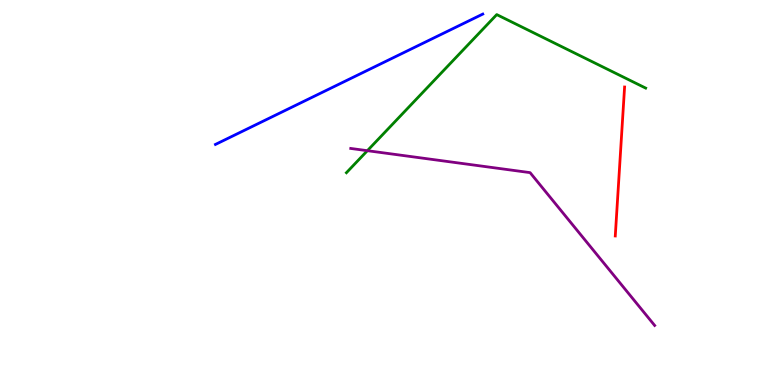[{'lines': ['blue', 'red'], 'intersections': []}, {'lines': ['green', 'red'], 'intersections': []}, {'lines': ['purple', 'red'], 'intersections': []}, {'lines': ['blue', 'green'], 'intersections': []}, {'lines': ['blue', 'purple'], 'intersections': []}, {'lines': ['green', 'purple'], 'intersections': [{'x': 4.74, 'y': 6.09}]}]